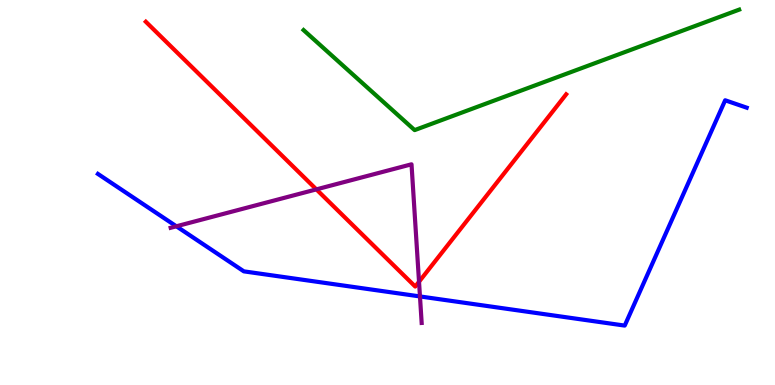[{'lines': ['blue', 'red'], 'intersections': []}, {'lines': ['green', 'red'], 'intersections': []}, {'lines': ['purple', 'red'], 'intersections': [{'x': 4.08, 'y': 5.08}, {'x': 5.41, 'y': 2.68}]}, {'lines': ['blue', 'green'], 'intersections': []}, {'lines': ['blue', 'purple'], 'intersections': [{'x': 2.28, 'y': 4.12}, {'x': 5.42, 'y': 2.3}]}, {'lines': ['green', 'purple'], 'intersections': []}]